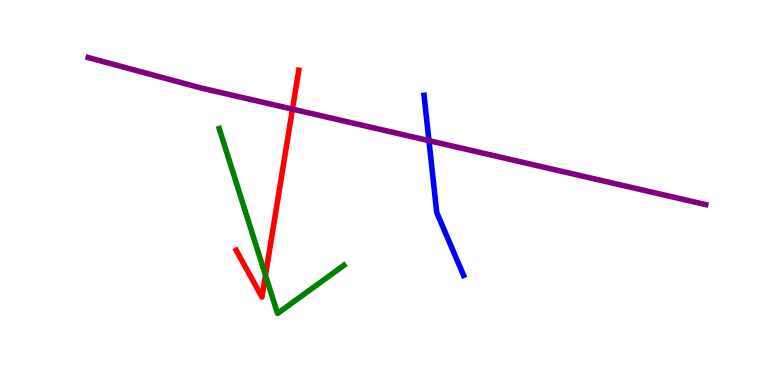[{'lines': ['blue', 'red'], 'intersections': []}, {'lines': ['green', 'red'], 'intersections': [{'x': 3.43, 'y': 2.85}]}, {'lines': ['purple', 'red'], 'intersections': [{'x': 3.77, 'y': 7.17}]}, {'lines': ['blue', 'green'], 'intersections': []}, {'lines': ['blue', 'purple'], 'intersections': [{'x': 5.53, 'y': 6.35}]}, {'lines': ['green', 'purple'], 'intersections': []}]